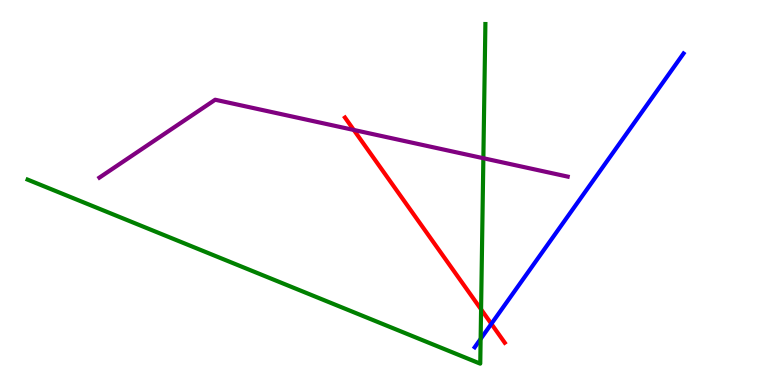[{'lines': ['blue', 'red'], 'intersections': [{'x': 6.34, 'y': 1.59}]}, {'lines': ['green', 'red'], 'intersections': [{'x': 6.21, 'y': 1.96}]}, {'lines': ['purple', 'red'], 'intersections': [{'x': 4.56, 'y': 6.62}]}, {'lines': ['blue', 'green'], 'intersections': [{'x': 6.2, 'y': 1.2}]}, {'lines': ['blue', 'purple'], 'intersections': []}, {'lines': ['green', 'purple'], 'intersections': [{'x': 6.24, 'y': 5.89}]}]